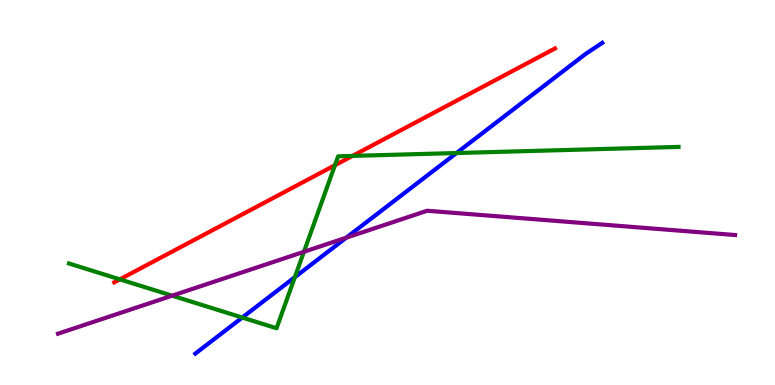[{'lines': ['blue', 'red'], 'intersections': []}, {'lines': ['green', 'red'], 'intersections': [{'x': 1.55, 'y': 2.74}, {'x': 4.32, 'y': 5.71}, {'x': 4.55, 'y': 5.95}]}, {'lines': ['purple', 'red'], 'intersections': []}, {'lines': ['blue', 'green'], 'intersections': [{'x': 3.13, 'y': 1.75}, {'x': 3.8, 'y': 2.8}, {'x': 5.89, 'y': 6.03}]}, {'lines': ['blue', 'purple'], 'intersections': [{'x': 4.47, 'y': 3.83}]}, {'lines': ['green', 'purple'], 'intersections': [{'x': 2.22, 'y': 2.32}, {'x': 3.92, 'y': 3.46}]}]